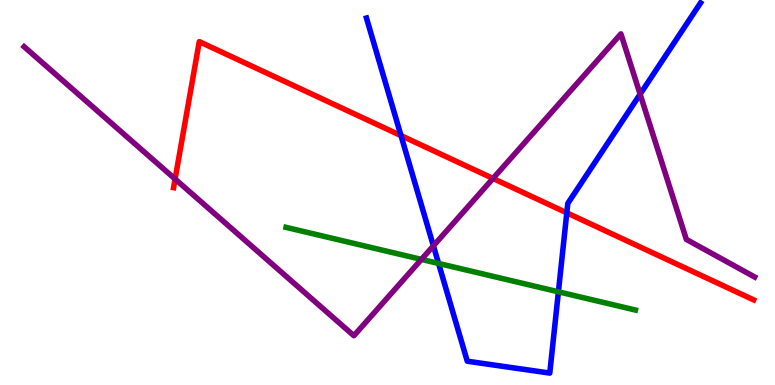[{'lines': ['blue', 'red'], 'intersections': [{'x': 5.17, 'y': 6.48}, {'x': 7.31, 'y': 4.47}]}, {'lines': ['green', 'red'], 'intersections': []}, {'lines': ['purple', 'red'], 'intersections': [{'x': 2.26, 'y': 5.35}, {'x': 6.36, 'y': 5.36}]}, {'lines': ['blue', 'green'], 'intersections': [{'x': 5.66, 'y': 3.16}, {'x': 7.21, 'y': 2.42}]}, {'lines': ['blue', 'purple'], 'intersections': [{'x': 5.59, 'y': 3.61}, {'x': 8.26, 'y': 7.55}]}, {'lines': ['green', 'purple'], 'intersections': [{'x': 5.44, 'y': 3.26}]}]